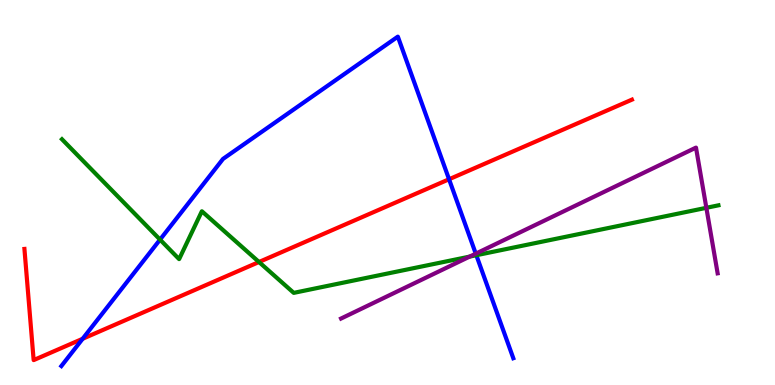[{'lines': ['blue', 'red'], 'intersections': [{'x': 1.07, 'y': 1.2}, {'x': 5.79, 'y': 5.34}]}, {'lines': ['green', 'red'], 'intersections': [{'x': 3.34, 'y': 3.19}]}, {'lines': ['purple', 'red'], 'intersections': []}, {'lines': ['blue', 'green'], 'intersections': [{'x': 2.07, 'y': 3.78}, {'x': 6.15, 'y': 3.37}]}, {'lines': ['blue', 'purple'], 'intersections': [{'x': 6.14, 'y': 3.41}]}, {'lines': ['green', 'purple'], 'intersections': [{'x': 6.06, 'y': 3.33}, {'x': 9.11, 'y': 4.6}]}]